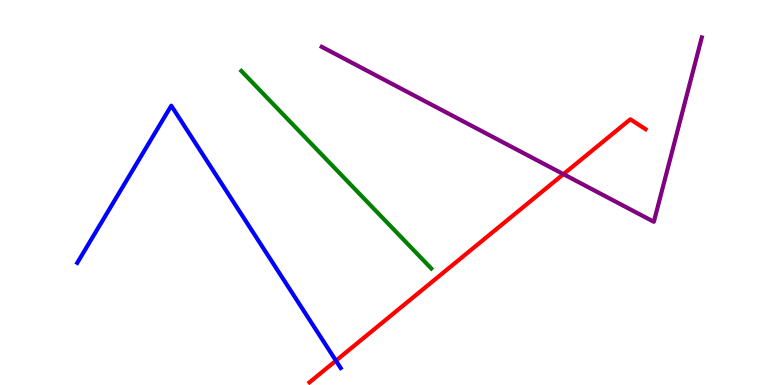[{'lines': ['blue', 'red'], 'intersections': [{'x': 4.33, 'y': 0.632}]}, {'lines': ['green', 'red'], 'intersections': []}, {'lines': ['purple', 'red'], 'intersections': [{'x': 7.27, 'y': 5.48}]}, {'lines': ['blue', 'green'], 'intersections': []}, {'lines': ['blue', 'purple'], 'intersections': []}, {'lines': ['green', 'purple'], 'intersections': []}]